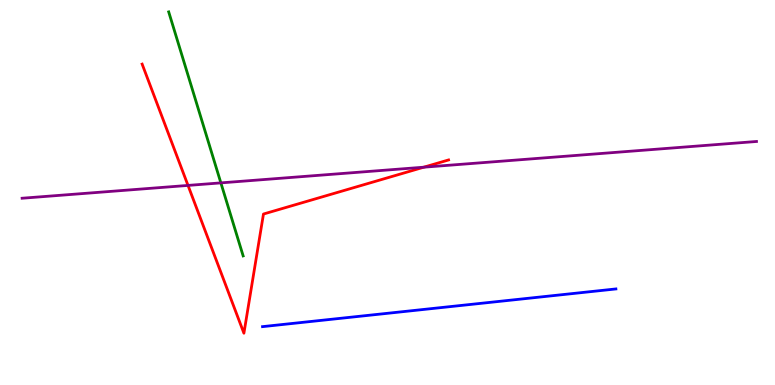[{'lines': ['blue', 'red'], 'intersections': []}, {'lines': ['green', 'red'], 'intersections': []}, {'lines': ['purple', 'red'], 'intersections': [{'x': 2.43, 'y': 5.18}, {'x': 5.47, 'y': 5.66}]}, {'lines': ['blue', 'green'], 'intersections': []}, {'lines': ['blue', 'purple'], 'intersections': []}, {'lines': ['green', 'purple'], 'intersections': [{'x': 2.85, 'y': 5.25}]}]